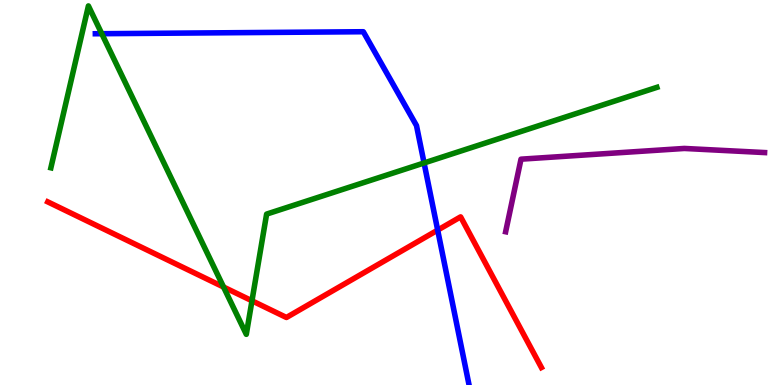[{'lines': ['blue', 'red'], 'intersections': [{'x': 5.65, 'y': 4.02}]}, {'lines': ['green', 'red'], 'intersections': [{'x': 2.88, 'y': 2.54}, {'x': 3.25, 'y': 2.19}]}, {'lines': ['purple', 'red'], 'intersections': []}, {'lines': ['blue', 'green'], 'intersections': [{'x': 1.31, 'y': 9.12}, {'x': 5.47, 'y': 5.77}]}, {'lines': ['blue', 'purple'], 'intersections': []}, {'lines': ['green', 'purple'], 'intersections': []}]